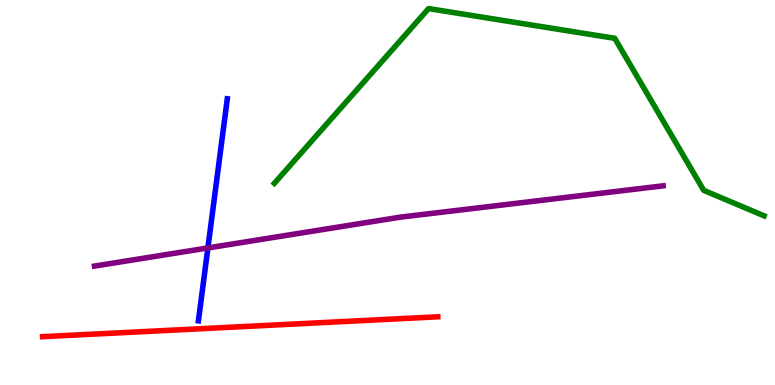[{'lines': ['blue', 'red'], 'intersections': []}, {'lines': ['green', 'red'], 'intersections': []}, {'lines': ['purple', 'red'], 'intersections': []}, {'lines': ['blue', 'green'], 'intersections': []}, {'lines': ['blue', 'purple'], 'intersections': [{'x': 2.68, 'y': 3.56}]}, {'lines': ['green', 'purple'], 'intersections': []}]